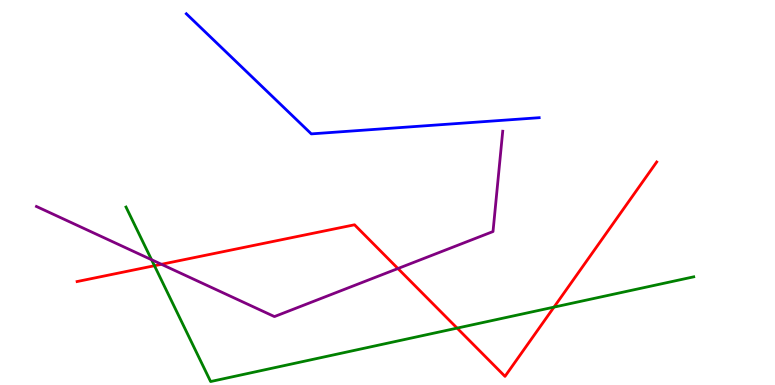[{'lines': ['blue', 'red'], 'intersections': []}, {'lines': ['green', 'red'], 'intersections': [{'x': 1.99, 'y': 3.1}, {'x': 5.9, 'y': 1.48}, {'x': 7.15, 'y': 2.02}]}, {'lines': ['purple', 'red'], 'intersections': [{'x': 2.08, 'y': 3.14}, {'x': 5.13, 'y': 3.03}]}, {'lines': ['blue', 'green'], 'intersections': []}, {'lines': ['blue', 'purple'], 'intersections': []}, {'lines': ['green', 'purple'], 'intersections': [{'x': 1.96, 'y': 3.25}]}]